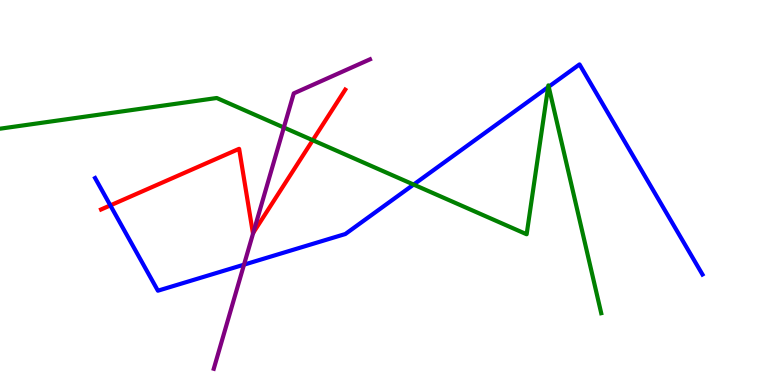[{'lines': ['blue', 'red'], 'intersections': [{'x': 1.42, 'y': 4.67}]}, {'lines': ['green', 'red'], 'intersections': [{'x': 4.04, 'y': 6.36}]}, {'lines': ['purple', 'red'], 'intersections': [{'x': 3.27, 'y': 3.95}]}, {'lines': ['blue', 'green'], 'intersections': [{'x': 5.34, 'y': 5.21}, {'x': 7.07, 'y': 7.74}, {'x': 7.08, 'y': 7.75}]}, {'lines': ['blue', 'purple'], 'intersections': [{'x': 3.15, 'y': 3.13}]}, {'lines': ['green', 'purple'], 'intersections': [{'x': 3.66, 'y': 6.69}]}]